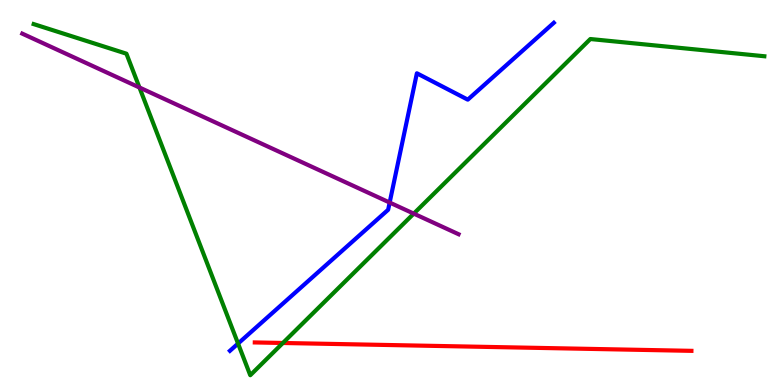[{'lines': ['blue', 'red'], 'intersections': []}, {'lines': ['green', 'red'], 'intersections': [{'x': 3.65, 'y': 1.09}]}, {'lines': ['purple', 'red'], 'intersections': []}, {'lines': ['blue', 'green'], 'intersections': [{'x': 3.07, 'y': 1.08}]}, {'lines': ['blue', 'purple'], 'intersections': [{'x': 5.03, 'y': 4.74}]}, {'lines': ['green', 'purple'], 'intersections': [{'x': 1.8, 'y': 7.73}, {'x': 5.34, 'y': 4.45}]}]